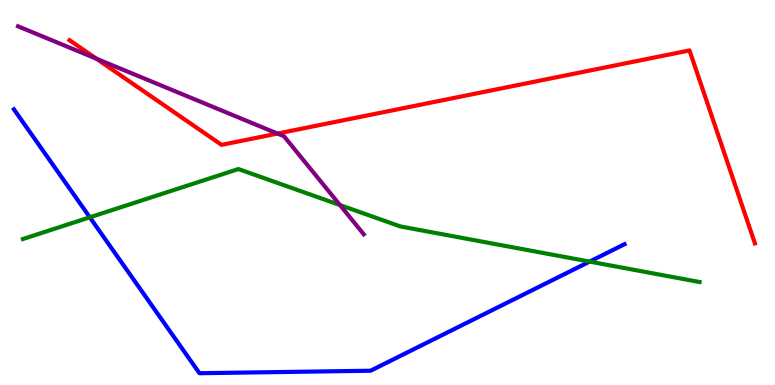[{'lines': ['blue', 'red'], 'intersections': []}, {'lines': ['green', 'red'], 'intersections': []}, {'lines': ['purple', 'red'], 'intersections': [{'x': 1.24, 'y': 8.48}, {'x': 3.58, 'y': 6.53}]}, {'lines': ['blue', 'green'], 'intersections': [{'x': 1.16, 'y': 4.36}, {'x': 7.61, 'y': 3.21}]}, {'lines': ['blue', 'purple'], 'intersections': []}, {'lines': ['green', 'purple'], 'intersections': [{'x': 4.39, 'y': 4.67}]}]